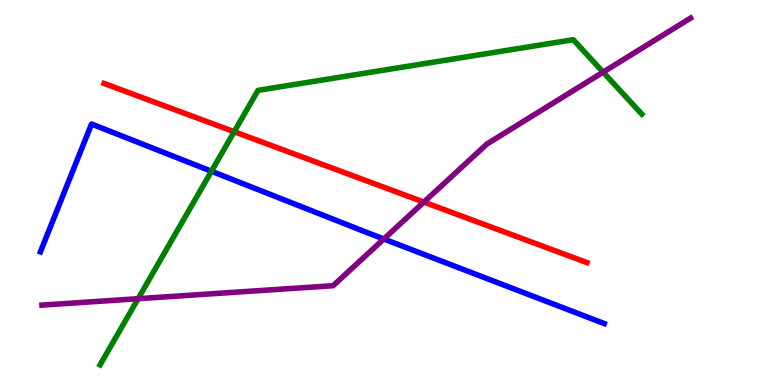[{'lines': ['blue', 'red'], 'intersections': []}, {'lines': ['green', 'red'], 'intersections': [{'x': 3.02, 'y': 6.58}]}, {'lines': ['purple', 'red'], 'intersections': [{'x': 5.47, 'y': 4.75}]}, {'lines': ['blue', 'green'], 'intersections': [{'x': 2.73, 'y': 5.55}]}, {'lines': ['blue', 'purple'], 'intersections': [{'x': 4.95, 'y': 3.79}]}, {'lines': ['green', 'purple'], 'intersections': [{'x': 1.78, 'y': 2.24}, {'x': 7.78, 'y': 8.13}]}]